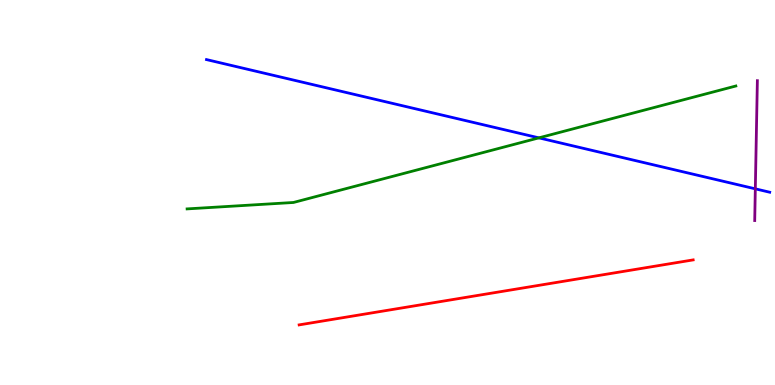[{'lines': ['blue', 'red'], 'intersections': []}, {'lines': ['green', 'red'], 'intersections': []}, {'lines': ['purple', 'red'], 'intersections': []}, {'lines': ['blue', 'green'], 'intersections': [{'x': 6.95, 'y': 6.42}]}, {'lines': ['blue', 'purple'], 'intersections': [{'x': 9.75, 'y': 5.1}]}, {'lines': ['green', 'purple'], 'intersections': []}]